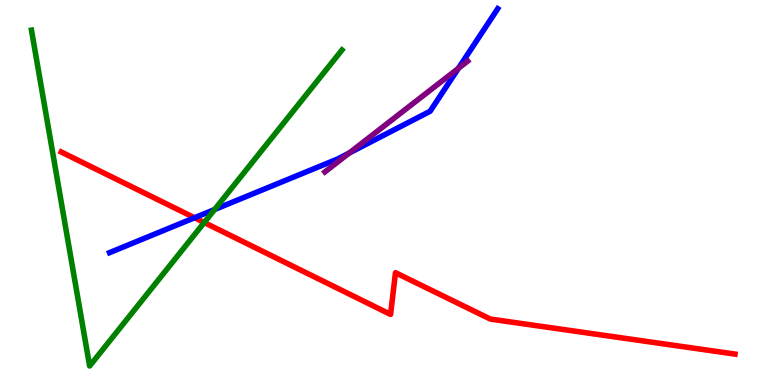[{'lines': ['blue', 'red'], 'intersections': [{'x': 2.51, 'y': 4.34}]}, {'lines': ['green', 'red'], 'intersections': [{'x': 2.64, 'y': 4.22}]}, {'lines': ['purple', 'red'], 'intersections': []}, {'lines': ['blue', 'green'], 'intersections': [{'x': 2.77, 'y': 4.56}]}, {'lines': ['blue', 'purple'], 'intersections': [{'x': 4.51, 'y': 6.03}, {'x': 5.92, 'y': 8.23}]}, {'lines': ['green', 'purple'], 'intersections': []}]